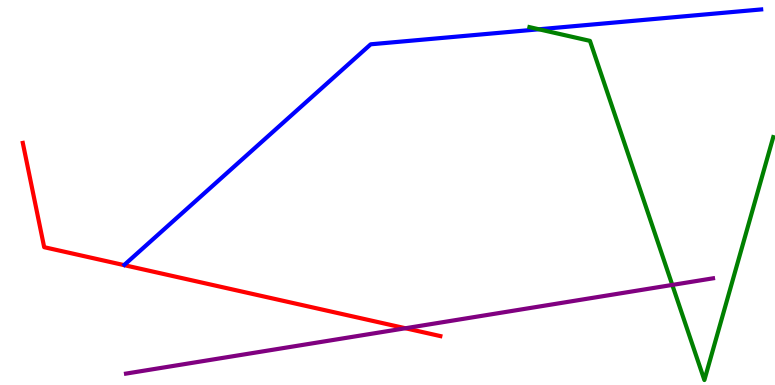[{'lines': ['blue', 'red'], 'intersections': []}, {'lines': ['green', 'red'], 'intersections': []}, {'lines': ['purple', 'red'], 'intersections': [{'x': 5.23, 'y': 1.47}]}, {'lines': ['blue', 'green'], 'intersections': [{'x': 6.95, 'y': 9.24}]}, {'lines': ['blue', 'purple'], 'intersections': []}, {'lines': ['green', 'purple'], 'intersections': [{'x': 8.67, 'y': 2.6}]}]